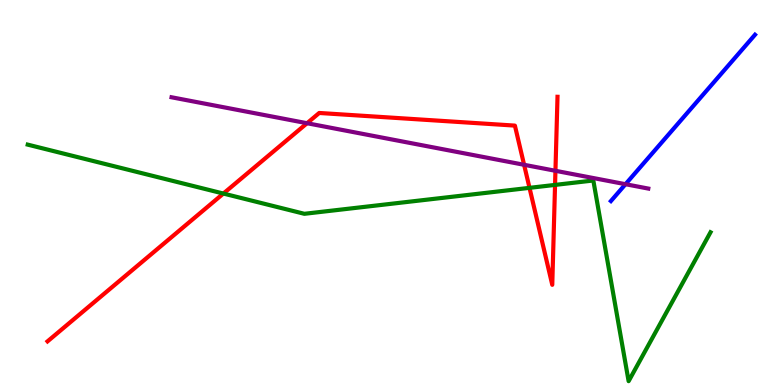[{'lines': ['blue', 'red'], 'intersections': []}, {'lines': ['green', 'red'], 'intersections': [{'x': 2.88, 'y': 4.97}, {'x': 6.83, 'y': 5.12}, {'x': 7.16, 'y': 5.2}]}, {'lines': ['purple', 'red'], 'intersections': [{'x': 3.96, 'y': 6.8}, {'x': 6.76, 'y': 5.72}, {'x': 7.17, 'y': 5.56}]}, {'lines': ['blue', 'green'], 'intersections': []}, {'lines': ['blue', 'purple'], 'intersections': [{'x': 8.07, 'y': 5.22}]}, {'lines': ['green', 'purple'], 'intersections': []}]